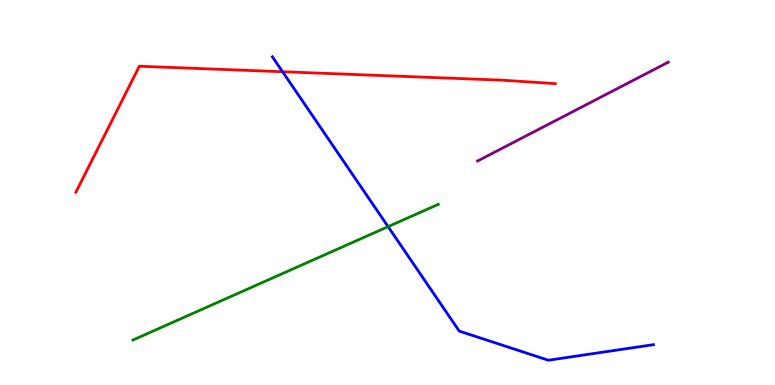[{'lines': ['blue', 'red'], 'intersections': [{'x': 3.65, 'y': 8.14}]}, {'lines': ['green', 'red'], 'intersections': []}, {'lines': ['purple', 'red'], 'intersections': []}, {'lines': ['blue', 'green'], 'intersections': [{'x': 5.01, 'y': 4.11}]}, {'lines': ['blue', 'purple'], 'intersections': []}, {'lines': ['green', 'purple'], 'intersections': []}]